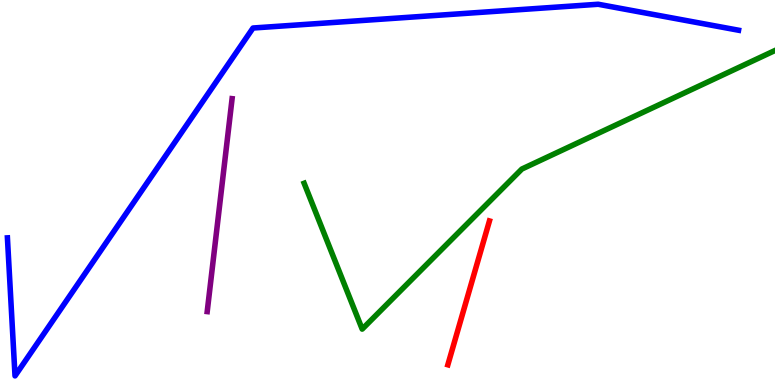[{'lines': ['blue', 'red'], 'intersections': []}, {'lines': ['green', 'red'], 'intersections': []}, {'lines': ['purple', 'red'], 'intersections': []}, {'lines': ['blue', 'green'], 'intersections': []}, {'lines': ['blue', 'purple'], 'intersections': []}, {'lines': ['green', 'purple'], 'intersections': []}]